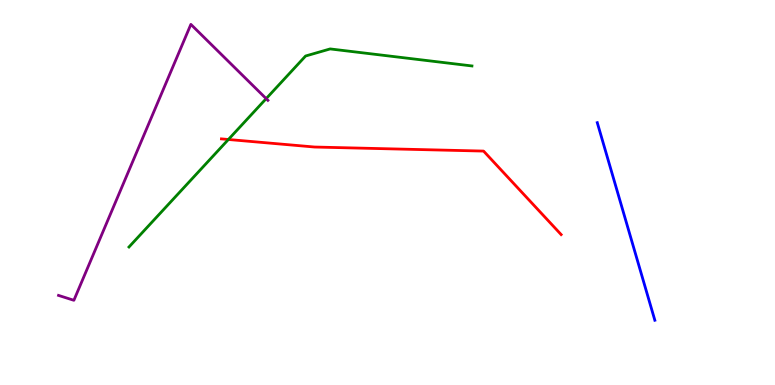[{'lines': ['blue', 'red'], 'intersections': []}, {'lines': ['green', 'red'], 'intersections': [{'x': 2.95, 'y': 6.38}]}, {'lines': ['purple', 'red'], 'intersections': []}, {'lines': ['blue', 'green'], 'intersections': []}, {'lines': ['blue', 'purple'], 'intersections': []}, {'lines': ['green', 'purple'], 'intersections': [{'x': 3.43, 'y': 7.44}]}]